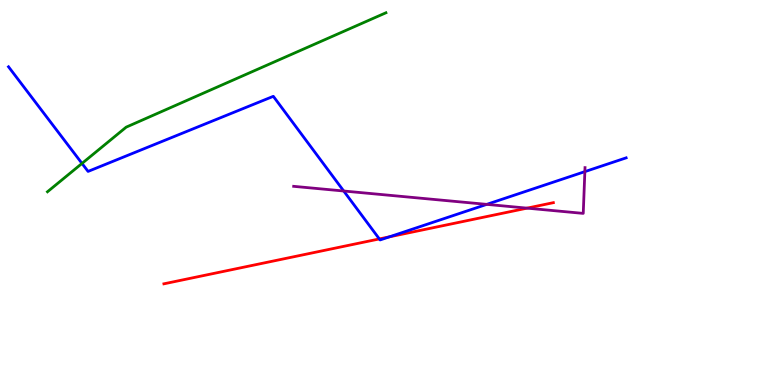[{'lines': ['blue', 'red'], 'intersections': [{'x': 4.89, 'y': 3.79}, {'x': 5.03, 'y': 3.85}]}, {'lines': ['green', 'red'], 'intersections': []}, {'lines': ['purple', 'red'], 'intersections': [{'x': 6.8, 'y': 4.59}]}, {'lines': ['blue', 'green'], 'intersections': [{'x': 1.06, 'y': 5.76}]}, {'lines': ['blue', 'purple'], 'intersections': [{'x': 4.44, 'y': 5.04}, {'x': 6.28, 'y': 4.69}, {'x': 7.55, 'y': 5.54}]}, {'lines': ['green', 'purple'], 'intersections': []}]